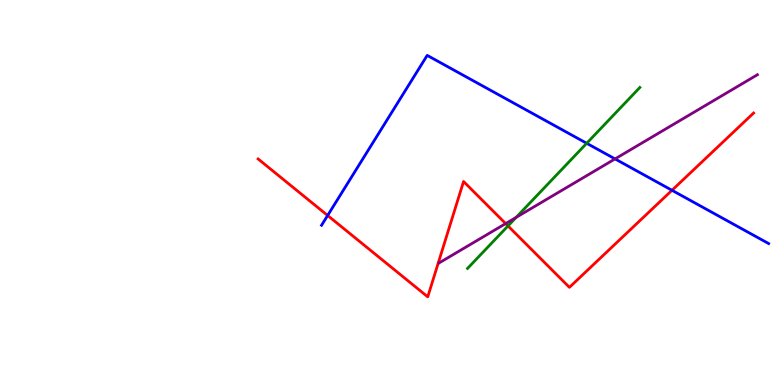[{'lines': ['blue', 'red'], 'intersections': [{'x': 4.23, 'y': 4.4}, {'x': 8.67, 'y': 5.06}]}, {'lines': ['green', 'red'], 'intersections': [{'x': 6.55, 'y': 4.13}]}, {'lines': ['purple', 'red'], 'intersections': [{'x': 6.52, 'y': 4.19}]}, {'lines': ['blue', 'green'], 'intersections': [{'x': 7.57, 'y': 6.28}]}, {'lines': ['blue', 'purple'], 'intersections': [{'x': 7.94, 'y': 5.87}]}, {'lines': ['green', 'purple'], 'intersections': [{'x': 6.66, 'y': 4.35}]}]